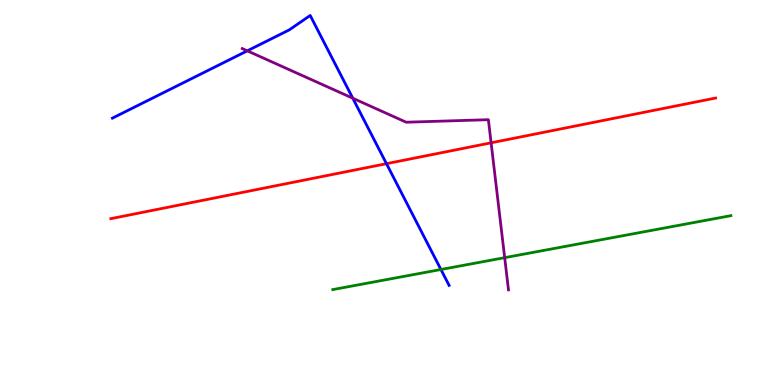[{'lines': ['blue', 'red'], 'intersections': [{'x': 4.99, 'y': 5.75}]}, {'lines': ['green', 'red'], 'intersections': []}, {'lines': ['purple', 'red'], 'intersections': [{'x': 6.34, 'y': 6.29}]}, {'lines': ['blue', 'green'], 'intersections': [{'x': 5.69, 'y': 3.0}]}, {'lines': ['blue', 'purple'], 'intersections': [{'x': 3.19, 'y': 8.68}, {'x': 4.55, 'y': 7.45}]}, {'lines': ['green', 'purple'], 'intersections': [{'x': 6.51, 'y': 3.31}]}]